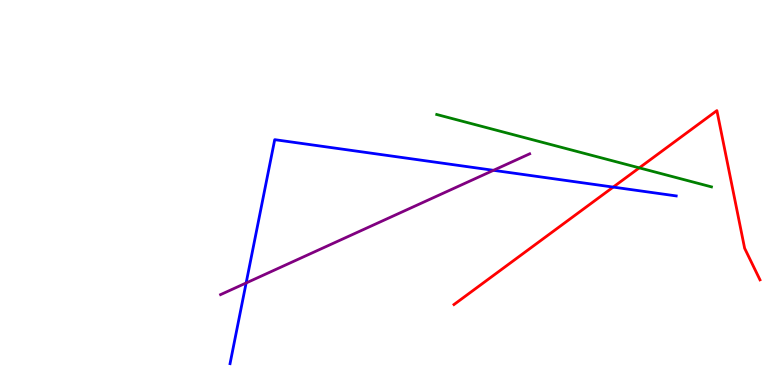[{'lines': ['blue', 'red'], 'intersections': [{'x': 7.91, 'y': 5.14}]}, {'lines': ['green', 'red'], 'intersections': [{'x': 8.25, 'y': 5.64}]}, {'lines': ['purple', 'red'], 'intersections': []}, {'lines': ['blue', 'green'], 'intersections': []}, {'lines': ['blue', 'purple'], 'intersections': [{'x': 3.18, 'y': 2.65}, {'x': 6.37, 'y': 5.58}]}, {'lines': ['green', 'purple'], 'intersections': []}]